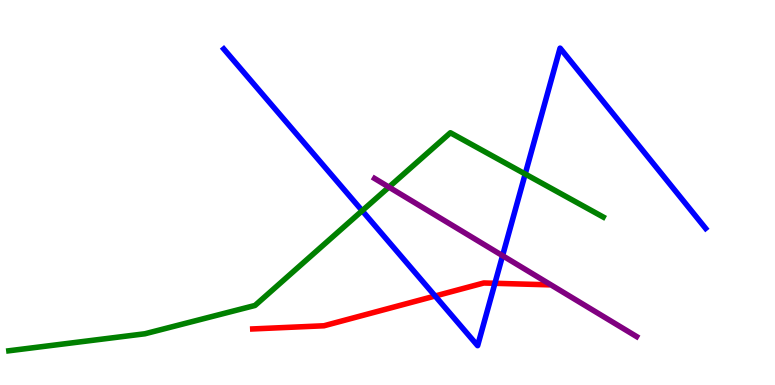[{'lines': ['blue', 'red'], 'intersections': [{'x': 5.61, 'y': 2.31}, {'x': 6.39, 'y': 2.64}]}, {'lines': ['green', 'red'], 'intersections': []}, {'lines': ['purple', 'red'], 'intersections': []}, {'lines': ['blue', 'green'], 'intersections': [{'x': 4.67, 'y': 4.53}, {'x': 6.78, 'y': 5.48}]}, {'lines': ['blue', 'purple'], 'intersections': [{'x': 6.48, 'y': 3.36}]}, {'lines': ['green', 'purple'], 'intersections': [{'x': 5.02, 'y': 5.14}]}]